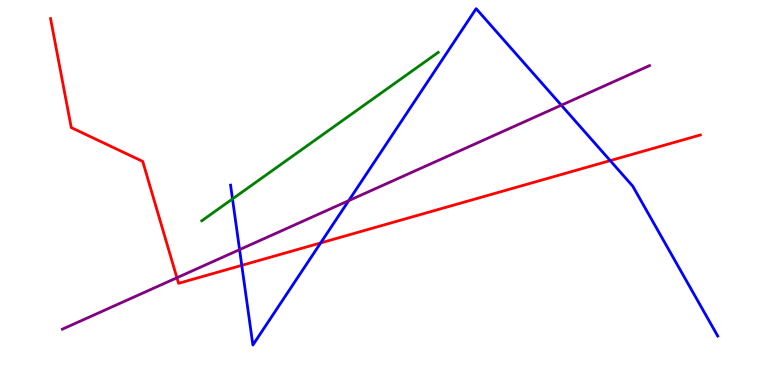[{'lines': ['blue', 'red'], 'intersections': [{'x': 3.12, 'y': 3.11}, {'x': 4.14, 'y': 3.69}, {'x': 7.87, 'y': 5.83}]}, {'lines': ['green', 'red'], 'intersections': []}, {'lines': ['purple', 'red'], 'intersections': [{'x': 2.28, 'y': 2.79}]}, {'lines': ['blue', 'green'], 'intersections': [{'x': 3.0, 'y': 4.83}]}, {'lines': ['blue', 'purple'], 'intersections': [{'x': 3.09, 'y': 3.52}, {'x': 4.5, 'y': 4.79}, {'x': 7.24, 'y': 7.27}]}, {'lines': ['green', 'purple'], 'intersections': []}]